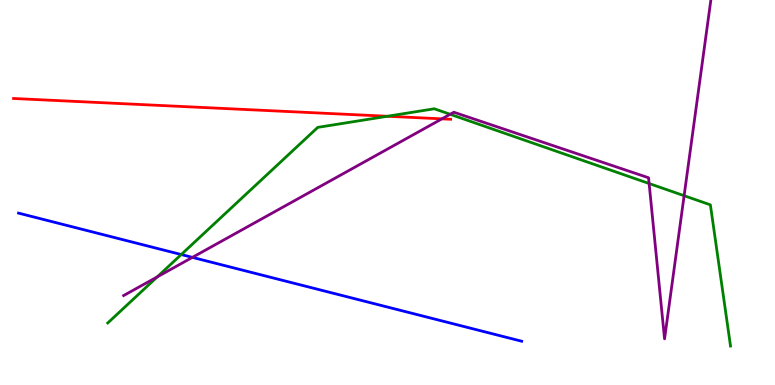[{'lines': ['blue', 'red'], 'intersections': []}, {'lines': ['green', 'red'], 'intersections': [{'x': 5.0, 'y': 6.98}]}, {'lines': ['purple', 'red'], 'intersections': [{'x': 5.7, 'y': 6.91}]}, {'lines': ['blue', 'green'], 'intersections': [{'x': 2.34, 'y': 3.39}]}, {'lines': ['blue', 'purple'], 'intersections': [{'x': 2.48, 'y': 3.31}]}, {'lines': ['green', 'purple'], 'intersections': [{'x': 2.03, 'y': 2.81}, {'x': 5.81, 'y': 7.03}, {'x': 8.38, 'y': 5.23}, {'x': 8.83, 'y': 4.92}]}]